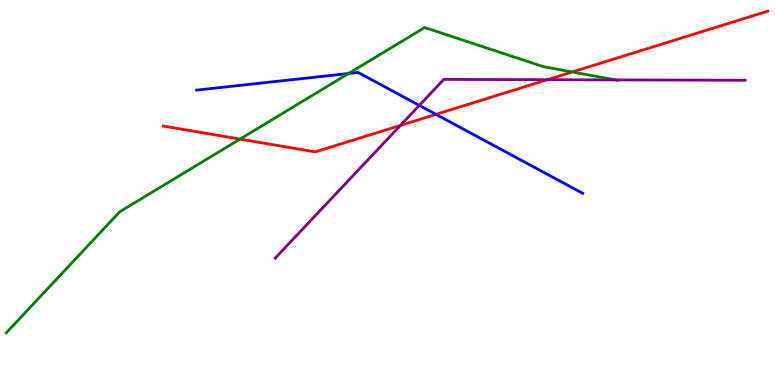[{'lines': ['blue', 'red'], 'intersections': [{'x': 5.63, 'y': 7.03}]}, {'lines': ['green', 'red'], 'intersections': [{'x': 3.1, 'y': 6.39}, {'x': 7.38, 'y': 8.13}]}, {'lines': ['purple', 'red'], 'intersections': [{'x': 5.17, 'y': 6.74}, {'x': 7.06, 'y': 7.93}]}, {'lines': ['blue', 'green'], 'intersections': [{'x': 4.5, 'y': 8.09}]}, {'lines': ['blue', 'purple'], 'intersections': [{'x': 5.41, 'y': 7.26}]}, {'lines': ['green', 'purple'], 'intersections': [{'x': 7.94, 'y': 7.92}]}]